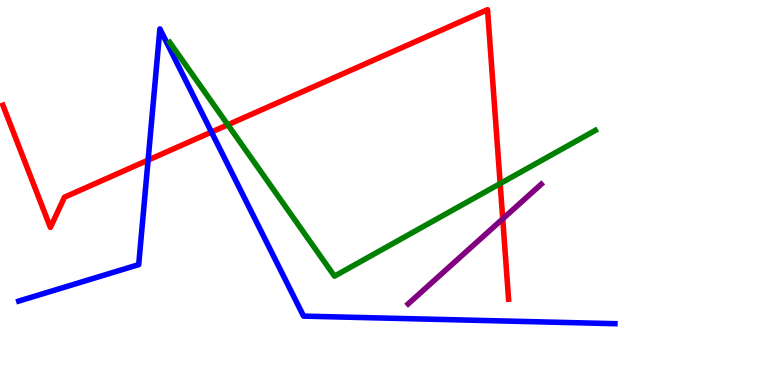[{'lines': ['blue', 'red'], 'intersections': [{'x': 1.91, 'y': 5.84}, {'x': 2.73, 'y': 6.57}]}, {'lines': ['green', 'red'], 'intersections': [{'x': 2.94, 'y': 6.76}, {'x': 6.45, 'y': 5.23}]}, {'lines': ['purple', 'red'], 'intersections': [{'x': 6.49, 'y': 4.32}]}, {'lines': ['blue', 'green'], 'intersections': []}, {'lines': ['blue', 'purple'], 'intersections': []}, {'lines': ['green', 'purple'], 'intersections': []}]